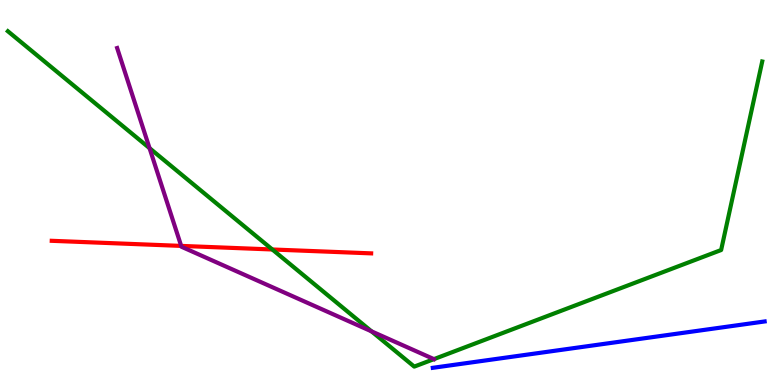[{'lines': ['blue', 'red'], 'intersections': []}, {'lines': ['green', 'red'], 'intersections': [{'x': 3.51, 'y': 3.52}]}, {'lines': ['purple', 'red'], 'intersections': [{'x': 2.34, 'y': 3.61}]}, {'lines': ['blue', 'green'], 'intersections': []}, {'lines': ['blue', 'purple'], 'intersections': []}, {'lines': ['green', 'purple'], 'intersections': [{'x': 1.93, 'y': 6.15}, {'x': 4.79, 'y': 1.39}]}]